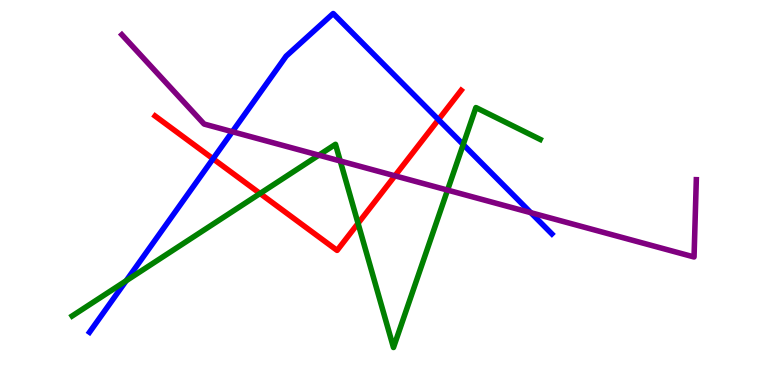[{'lines': ['blue', 'red'], 'intersections': [{'x': 2.75, 'y': 5.88}, {'x': 5.66, 'y': 6.89}]}, {'lines': ['green', 'red'], 'intersections': [{'x': 3.36, 'y': 4.97}, {'x': 4.62, 'y': 4.2}]}, {'lines': ['purple', 'red'], 'intersections': [{'x': 5.1, 'y': 5.43}]}, {'lines': ['blue', 'green'], 'intersections': [{'x': 1.63, 'y': 2.71}, {'x': 5.98, 'y': 6.25}]}, {'lines': ['blue', 'purple'], 'intersections': [{'x': 3.0, 'y': 6.58}, {'x': 6.85, 'y': 4.48}]}, {'lines': ['green', 'purple'], 'intersections': [{'x': 4.11, 'y': 5.97}, {'x': 4.39, 'y': 5.82}, {'x': 5.77, 'y': 5.06}]}]